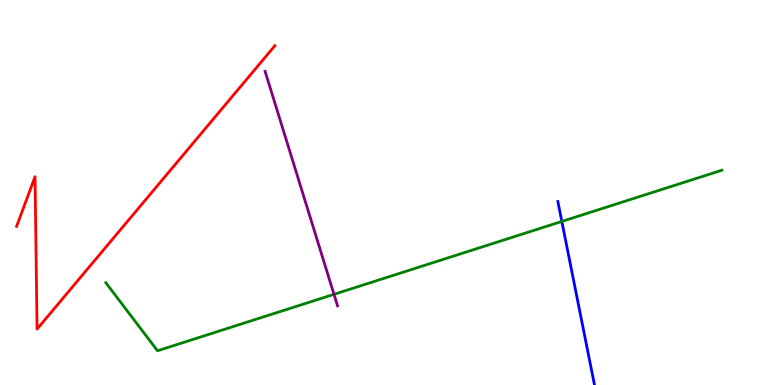[{'lines': ['blue', 'red'], 'intersections': []}, {'lines': ['green', 'red'], 'intersections': []}, {'lines': ['purple', 'red'], 'intersections': []}, {'lines': ['blue', 'green'], 'intersections': [{'x': 7.25, 'y': 4.25}]}, {'lines': ['blue', 'purple'], 'intersections': []}, {'lines': ['green', 'purple'], 'intersections': [{'x': 4.31, 'y': 2.36}]}]